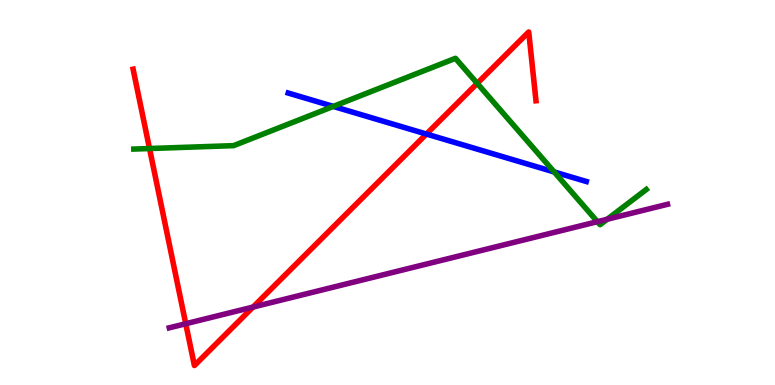[{'lines': ['blue', 'red'], 'intersections': [{'x': 5.5, 'y': 6.52}]}, {'lines': ['green', 'red'], 'intersections': [{'x': 1.93, 'y': 6.14}, {'x': 6.16, 'y': 7.83}]}, {'lines': ['purple', 'red'], 'intersections': [{'x': 2.4, 'y': 1.59}, {'x': 3.26, 'y': 2.02}]}, {'lines': ['blue', 'green'], 'intersections': [{'x': 4.3, 'y': 7.24}, {'x': 7.15, 'y': 5.53}]}, {'lines': ['blue', 'purple'], 'intersections': []}, {'lines': ['green', 'purple'], 'intersections': [{'x': 7.71, 'y': 4.24}, {'x': 7.83, 'y': 4.31}]}]